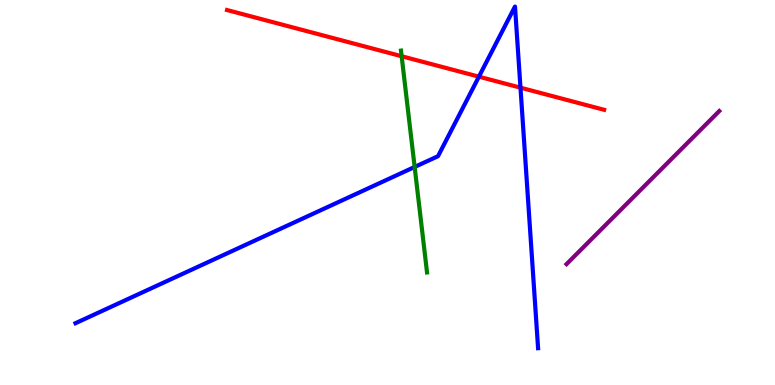[{'lines': ['blue', 'red'], 'intersections': [{'x': 6.18, 'y': 8.01}, {'x': 6.72, 'y': 7.72}]}, {'lines': ['green', 'red'], 'intersections': [{'x': 5.18, 'y': 8.54}]}, {'lines': ['purple', 'red'], 'intersections': []}, {'lines': ['blue', 'green'], 'intersections': [{'x': 5.35, 'y': 5.66}]}, {'lines': ['blue', 'purple'], 'intersections': []}, {'lines': ['green', 'purple'], 'intersections': []}]